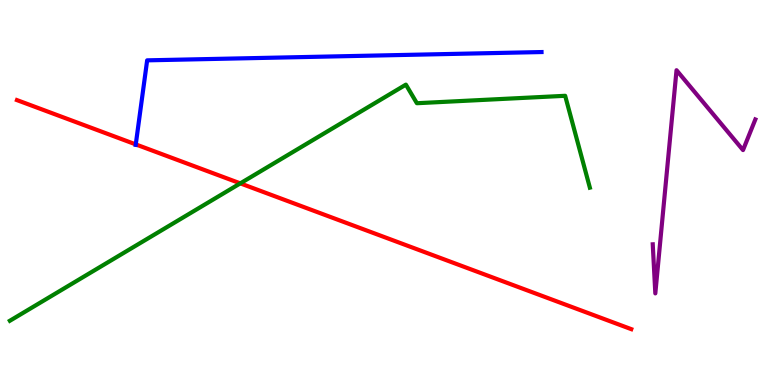[{'lines': ['blue', 'red'], 'intersections': [{'x': 1.75, 'y': 6.25}]}, {'lines': ['green', 'red'], 'intersections': [{'x': 3.1, 'y': 5.24}]}, {'lines': ['purple', 'red'], 'intersections': []}, {'lines': ['blue', 'green'], 'intersections': []}, {'lines': ['blue', 'purple'], 'intersections': []}, {'lines': ['green', 'purple'], 'intersections': []}]